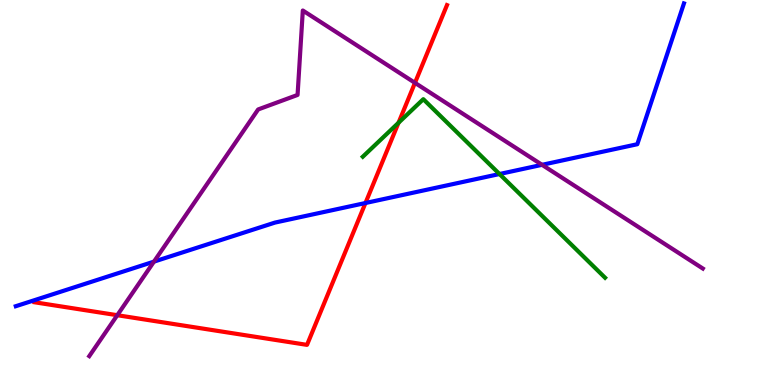[{'lines': ['blue', 'red'], 'intersections': [{'x': 4.72, 'y': 4.73}]}, {'lines': ['green', 'red'], 'intersections': [{'x': 5.14, 'y': 6.81}]}, {'lines': ['purple', 'red'], 'intersections': [{'x': 1.51, 'y': 1.81}, {'x': 5.35, 'y': 7.85}]}, {'lines': ['blue', 'green'], 'intersections': [{'x': 6.45, 'y': 5.48}]}, {'lines': ['blue', 'purple'], 'intersections': [{'x': 1.99, 'y': 3.2}, {'x': 6.99, 'y': 5.72}]}, {'lines': ['green', 'purple'], 'intersections': []}]